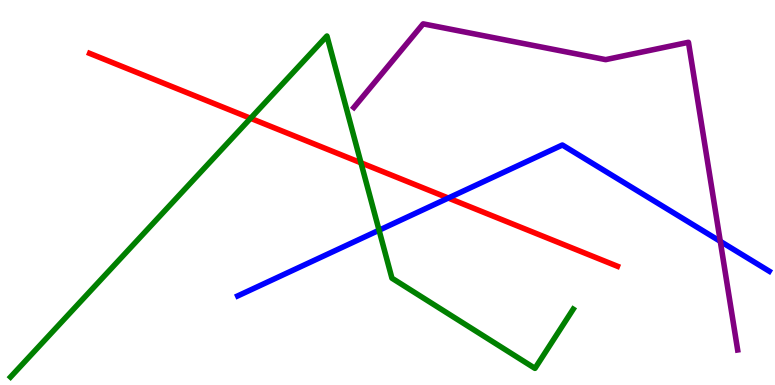[{'lines': ['blue', 'red'], 'intersections': [{'x': 5.78, 'y': 4.86}]}, {'lines': ['green', 'red'], 'intersections': [{'x': 3.23, 'y': 6.93}, {'x': 4.66, 'y': 5.77}]}, {'lines': ['purple', 'red'], 'intersections': []}, {'lines': ['blue', 'green'], 'intersections': [{'x': 4.89, 'y': 4.02}]}, {'lines': ['blue', 'purple'], 'intersections': [{'x': 9.29, 'y': 3.73}]}, {'lines': ['green', 'purple'], 'intersections': []}]